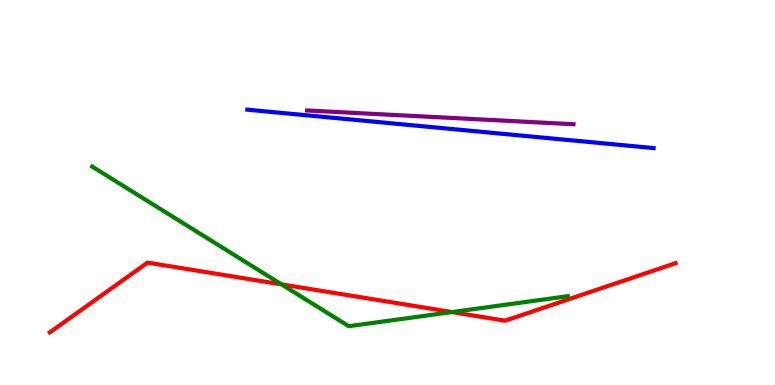[{'lines': ['blue', 'red'], 'intersections': []}, {'lines': ['green', 'red'], 'intersections': [{'x': 3.63, 'y': 2.61}, {'x': 5.83, 'y': 1.89}]}, {'lines': ['purple', 'red'], 'intersections': []}, {'lines': ['blue', 'green'], 'intersections': []}, {'lines': ['blue', 'purple'], 'intersections': []}, {'lines': ['green', 'purple'], 'intersections': []}]